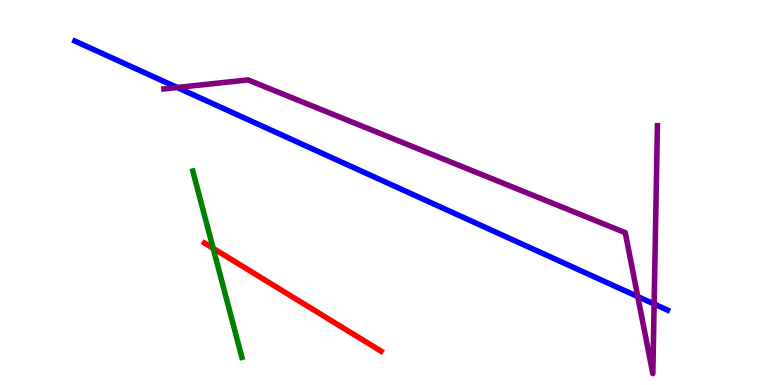[{'lines': ['blue', 'red'], 'intersections': []}, {'lines': ['green', 'red'], 'intersections': [{'x': 2.75, 'y': 3.55}]}, {'lines': ['purple', 'red'], 'intersections': []}, {'lines': ['blue', 'green'], 'intersections': []}, {'lines': ['blue', 'purple'], 'intersections': [{'x': 2.29, 'y': 7.73}, {'x': 8.23, 'y': 2.3}, {'x': 8.44, 'y': 2.1}]}, {'lines': ['green', 'purple'], 'intersections': []}]